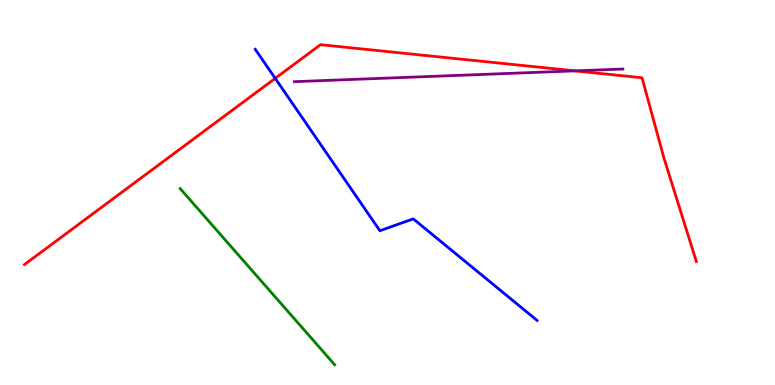[{'lines': ['blue', 'red'], 'intersections': [{'x': 3.55, 'y': 7.97}]}, {'lines': ['green', 'red'], 'intersections': []}, {'lines': ['purple', 'red'], 'intersections': [{'x': 7.42, 'y': 8.16}]}, {'lines': ['blue', 'green'], 'intersections': []}, {'lines': ['blue', 'purple'], 'intersections': []}, {'lines': ['green', 'purple'], 'intersections': []}]